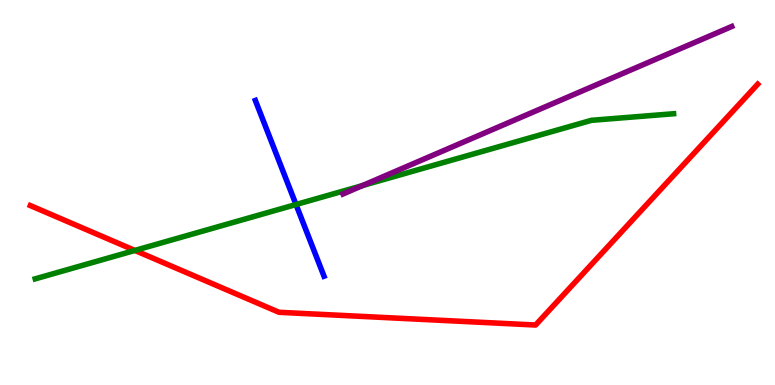[{'lines': ['blue', 'red'], 'intersections': []}, {'lines': ['green', 'red'], 'intersections': [{'x': 1.74, 'y': 3.5}]}, {'lines': ['purple', 'red'], 'intersections': []}, {'lines': ['blue', 'green'], 'intersections': [{'x': 3.82, 'y': 4.69}]}, {'lines': ['blue', 'purple'], 'intersections': []}, {'lines': ['green', 'purple'], 'intersections': [{'x': 4.68, 'y': 5.18}]}]